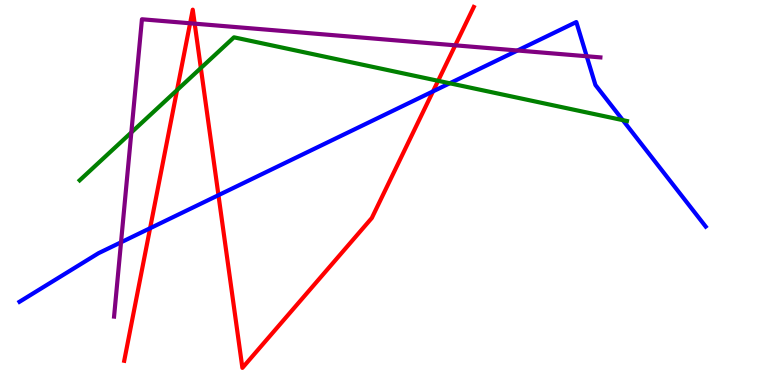[{'lines': ['blue', 'red'], 'intersections': [{'x': 1.94, 'y': 4.07}, {'x': 2.82, 'y': 4.93}, {'x': 5.59, 'y': 7.63}]}, {'lines': ['green', 'red'], 'intersections': [{'x': 2.28, 'y': 7.66}, {'x': 2.59, 'y': 8.23}, {'x': 5.65, 'y': 7.9}]}, {'lines': ['purple', 'red'], 'intersections': [{'x': 2.45, 'y': 9.4}, {'x': 2.51, 'y': 9.39}, {'x': 5.87, 'y': 8.82}]}, {'lines': ['blue', 'green'], 'intersections': [{'x': 5.8, 'y': 7.84}, {'x': 8.04, 'y': 6.88}]}, {'lines': ['blue', 'purple'], 'intersections': [{'x': 1.56, 'y': 3.71}, {'x': 6.68, 'y': 8.69}, {'x': 7.57, 'y': 8.54}]}, {'lines': ['green', 'purple'], 'intersections': [{'x': 1.69, 'y': 6.56}]}]